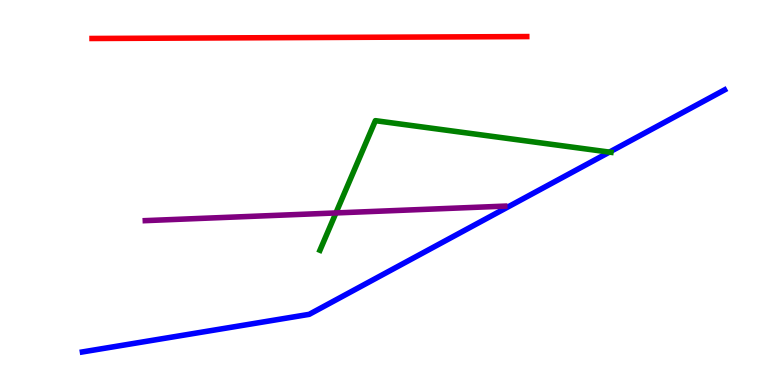[{'lines': ['blue', 'red'], 'intersections': []}, {'lines': ['green', 'red'], 'intersections': []}, {'lines': ['purple', 'red'], 'intersections': []}, {'lines': ['blue', 'green'], 'intersections': [{'x': 7.86, 'y': 6.05}]}, {'lines': ['blue', 'purple'], 'intersections': []}, {'lines': ['green', 'purple'], 'intersections': [{'x': 4.33, 'y': 4.47}]}]